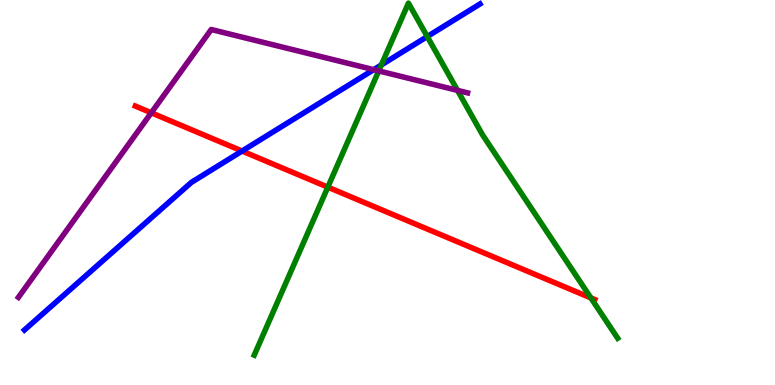[{'lines': ['blue', 'red'], 'intersections': [{'x': 3.12, 'y': 6.08}]}, {'lines': ['green', 'red'], 'intersections': [{'x': 4.23, 'y': 5.14}, {'x': 7.62, 'y': 2.26}]}, {'lines': ['purple', 'red'], 'intersections': [{'x': 1.95, 'y': 7.07}]}, {'lines': ['blue', 'green'], 'intersections': [{'x': 4.92, 'y': 8.31}, {'x': 5.51, 'y': 9.05}]}, {'lines': ['blue', 'purple'], 'intersections': [{'x': 4.82, 'y': 8.19}]}, {'lines': ['green', 'purple'], 'intersections': [{'x': 4.89, 'y': 8.16}, {'x': 5.9, 'y': 7.65}]}]